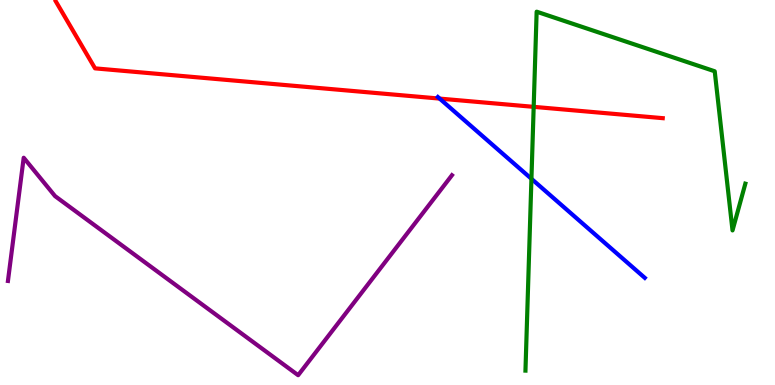[{'lines': ['blue', 'red'], 'intersections': [{'x': 5.67, 'y': 7.44}]}, {'lines': ['green', 'red'], 'intersections': [{'x': 6.89, 'y': 7.22}]}, {'lines': ['purple', 'red'], 'intersections': []}, {'lines': ['blue', 'green'], 'intersections': [{'x': 6.86, 'y': 5.36}]}, {'lines': ['blue', 'purple'], 'intersections': []}, {'lines': ['green', 'purple'], 'intersections': []}]